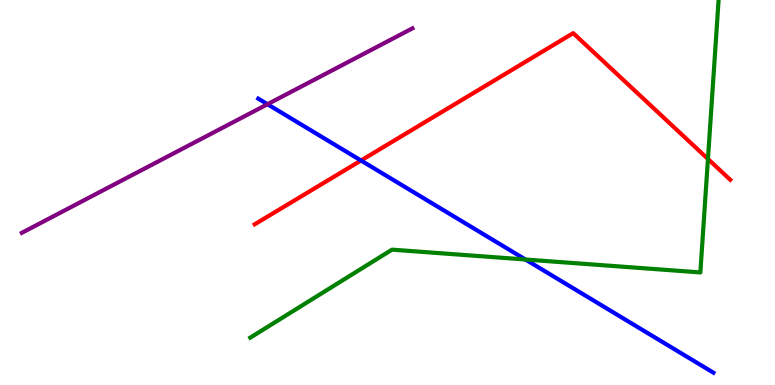[{'lines': ['blue', 'red'], 'intersections': [{'x': 4.66, 'y': 5.83}]}, {'lines': ['green', 'red'], 'intersections': [{'x': 9.13, 'y': 5.87}]}, {'lines': ['purple', 'red'], 'intersections': []}, {'lines': ['blue', 'green'], 'intersections': [{'x': 6.78, 'y': 3.26}]}, {'lines': ['blue', 'purple'], 'intersections': [{'x': 3.45, 'y': 7.29}]}, {'lines': ['green', 'purple'], 'intersections': []}]